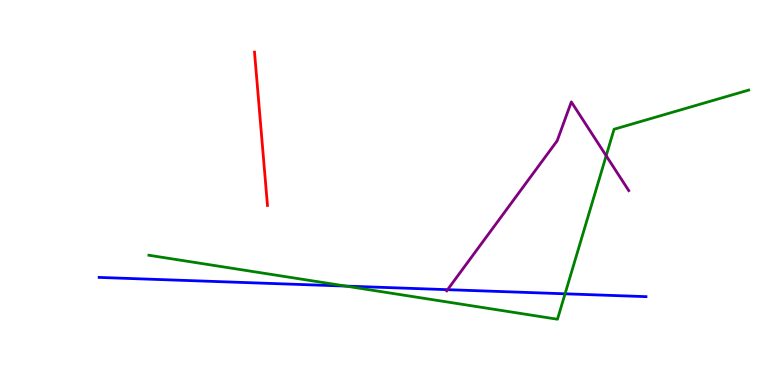[{'lines': ['blue', 'red'], 'intersections': []}, {'lines': ['green', 'red'], 'intersections': []}, {'lines': ['purple', 'red'], 'intersections': []}, {'lines': ['blue', 'green'], 'intersections': [{'x': 4.46, 'y': 2.57}, {'x': 7.29, 'y': 2.37}]}, {'lines': ['blue', 'purple'], 'intersections': [{'x': 5.78, 'y': 2.48}]}, {'lines': ['green', 'purple'], 'intersections': [{'x': 7.82, 'y': 5.95}]}]